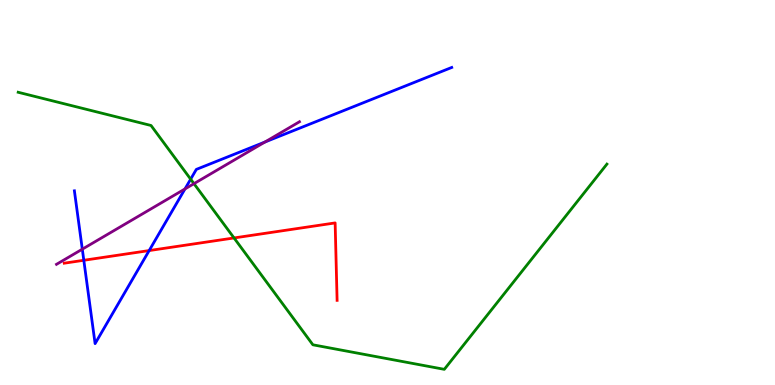[{'lines': ['blue', 'red'], 'intersections': [{'x': 1.08, 'y': 3.24}, {'x': 1.92, 'y': 3.49}]}, {'lines': ['green', 'red'], 'intersections': [{'x': 3.02, 'y': 3.82}]}, {'lines': ['purple', 'red'], 'intersections': []}, {'lines': ['blue', 'green'], 'intersections': [{'x': 2.46, 'y': 5.35}]}, {'lines': ['blue', 'purple'], 'intersections': [{'x': 1.06, 'y': 3.53}, {'x': 2.39, 'y': 5.09}, {'x': 3.42, 'y': 6.31}]}, {'lines': ['green', 'purple'], 'intersections': [{'x': 2.5, 'y': 5.23}]}]